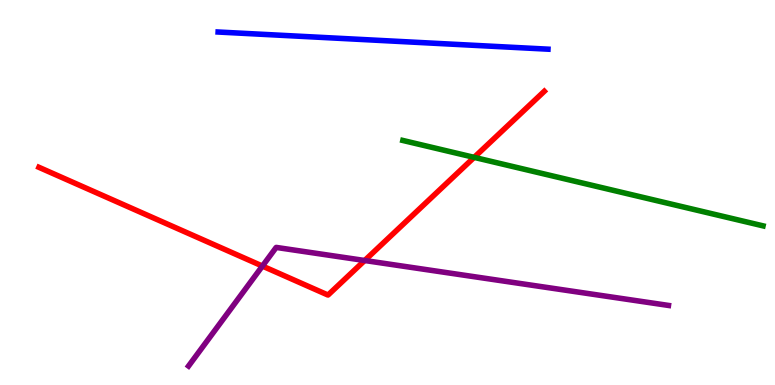[{'lines': ['blue', 'red'], 'intersections': []}, {'lines': ['green', 'red'], 'intersections': [{'x': 6.12, 'y': 5.91}]}, {'lines': ['purple', 'red'], 'intersections': [{'x': 3.39, 'y': 3.09}, {'x': 4.71, 'y': 3.23}]}, {'lines': ['blue', 'green'], 'intersections': []}, {'lines': ['blue', 'purple'], 'intersections': []}, {'lines': ['green', 'purple'], 'intersections': []}]